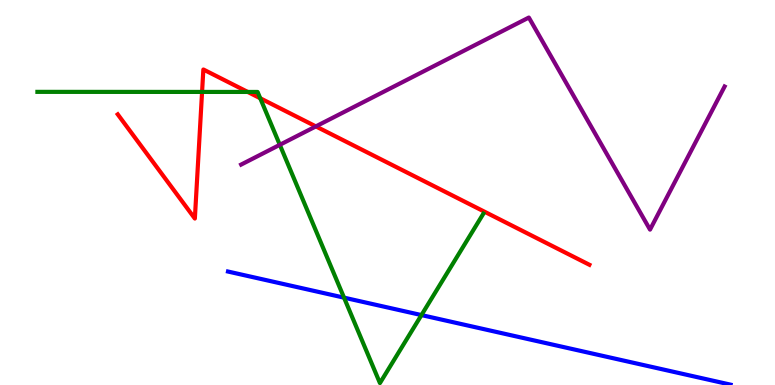[{'lines': ['blue', 'red'], 'intersections': []}, {'lines': ['green', 'red'], 'intersections': [{'x': 2.61, 'y': 7.61}, {'x': 3.2, 'y': 7.61}, {'x': 3.36, 'y': 7.45}]}, {'lines': ['purple', 'red'], 'intersections': [{'x': 4.08, 'y': 6.72}]}, {'lines': ['blue', 'green'], 'intersections': [{'x': 4.44, 'y': 2.27}, {'x': 5.44, 'y': 1.82}]}, {'lines': ['blue', 'purple'], 'intersections': []}, {'lines': ['green', 'purple'], 'intersections': [{'x': 3.61, 'y': 6.24}]}]